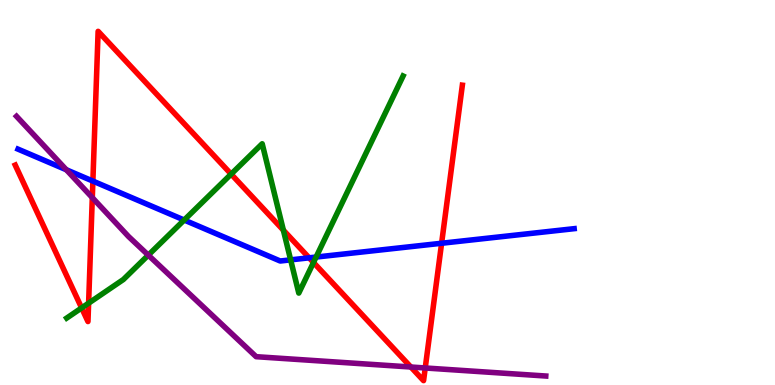[{'lines': ['blue', 'red'], 'intersections': [{'x': 1.2, 'y': 5.3}, {'x': 3.99, 'y': 3.3}, {'x': 5.7, 'y': 3.68}]}, {'lines': ['green', 'red'], 'intersections': [{'x': 1.05, 'y': 2.0}, {'x': 1.14, 'y': 2.13}, {'x': 2.98, 'y': 5.48}, {'x': 3.66, 'y': 4.02}, {'x': 4.04, 'y': 3.18}]}, {'lines': ['purple', 'red'], 'intersections': [{'x': 1.19, 'y': 4.87}, {'x': 5.3, 'y': 0.467}, {'x': 5.49, 'y': 0.442}]}, {'lines': ['blue', 'green'], 'intersections': [{'x': 2.38, 'y': 4.28}, {'x': 3.75, 'y': 3.25}, {'x': 4.08, 'y': 3.32}]}, {'lines': ['blue', 'purple'], 'intersections': [{'x': 0.856, 'y': 5.59}]}, {'lines': ['green', 'purple'], 'intersections': [{'x': 1.91, 'y': 3.37}]}]